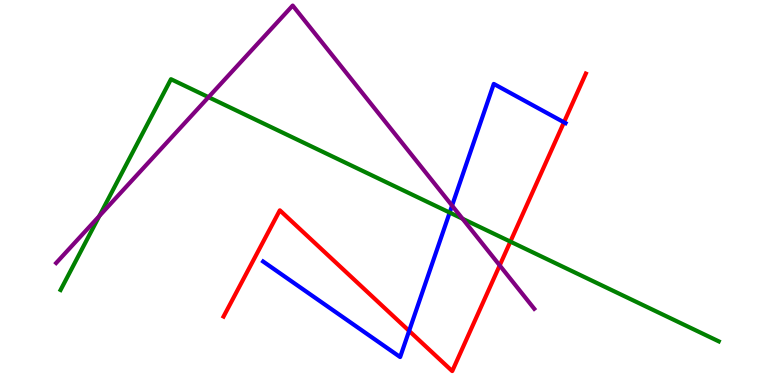[{'lines': ['blue', 'red'], 'intersections': [{'x': 5.28, 'y': 1.41}, {'x': 7.28, 'y': 6.82}]}, {'lines': ['green', 'red'], 'intersections': [{'x': 6.59, 'y': 3.72}]}, {'lines': ['purple', 'red'], 'intersections': [{'x': 6.45, 'y': 3.11}]}, {'lines': ['blue', 'green'], 'intersections': [{'x': 5.8, 'y': 4.48}]}, {'lines': ['blue', 'purple'], 'intersections': [{'x': 5.83, 'y': 4.66}]}, {'lines': ['green', 'purple'], 'intersections': [{'x': 1.28, 'y': 4.39}, {'x': 2.69, 'y': 7.48}, {'x': 5.97, 'y': 4.32}]}]